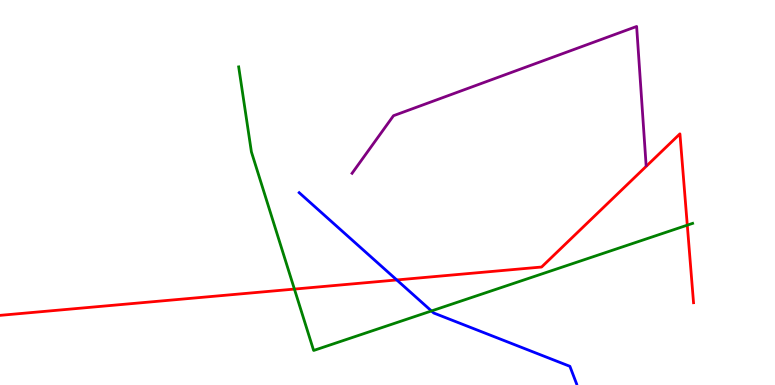[{'lines': ['blue', 'red'], 'intersections': [{'x': 5.12, 'y': 2.73}]}, {'lines': ['green', 'red'], 'intersections': [{'x': 3.8, 'y': 2.49}, {'x': 8.87, 'y': 4.15}]}, {'lines': ['purple', 'red'], 'intersections': []}, {'lines': ['blue', 'green'], 'intersections': [{'x': 5.57, 'y': 1.92}]}, {'lines': ['blue', 'purple'], 'intersections': []}, {'lines': ['green', 'purple'], 'intersections': []}]